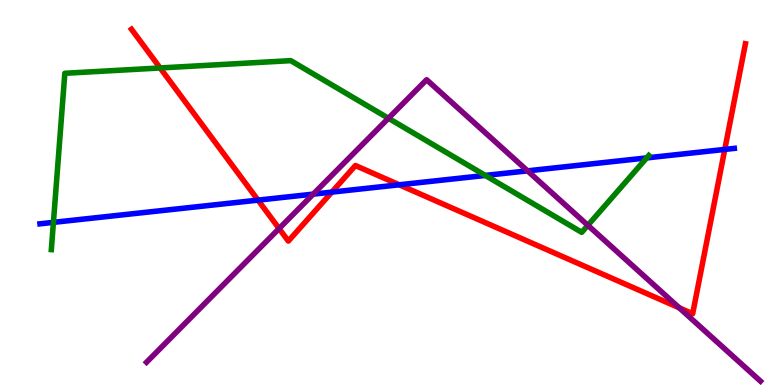[{'lines': ['blue', 'red'], 'intersections': [{'x': 3.33, 'y': 4.8}, {'x': 4.28, 'y': 5.01}, {'x': 5.15, 'y': 5.2}, {'x': 9.35, 'y': 6.12}]}, {'lines': ['green', 'red'], 'intersections': [{'x': 2.07, 'y': 8.23}]}, {'lines': ['purple', 'red'], 'intersections': [{'x': 3.6, 'y': 4.06}, {'x': 8.76, 'y': 2.0}]}, {'lines': ['blue', 'green'], 'intersections': [{'x': 0.689, 'y': 4.22}, {'x': 6.26, 'y': 5.44}, {'x': 8.34, 'y': 5.9}]}, {'lines': ['blue', 'purple'], 'intersections': [{'x': 4.04, 'y': 4.96}, {'x': 6.81, 'y': 5.56}]}, {'lines': ['green', 'purple'], 'intersections': [{'x': 5.01, 'y': 6.93}, {'x': 7.59, 'y': 4.15}]}]